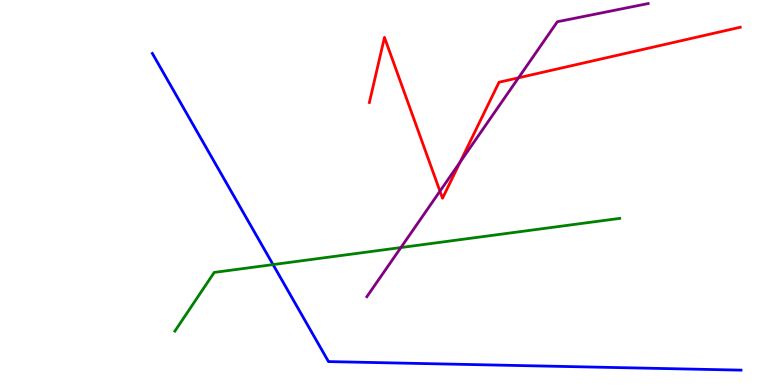[{'lines': ['blue', 'red'], 'intersections': []}, {'lines': ['green', 'red'], 'intersections': []}, {'lines': ['purple', 'red'], 'intersections': [{'x': 5.68, 'y': 5.03}, {'x': 5.94, 'y': 5.79}, {'x': 6.69, 'y': 7.98}]}, {'lines': ['blue', 'green'], 'intersections': [{'x': 3.52, 'y': 3.13}]}, {'lines': ['blue', 'purple'], 'intersections': []}, {'lines': ['green', 'purple'], 'intersections': [{'x': 5.17, 'y': 3.57}]}]